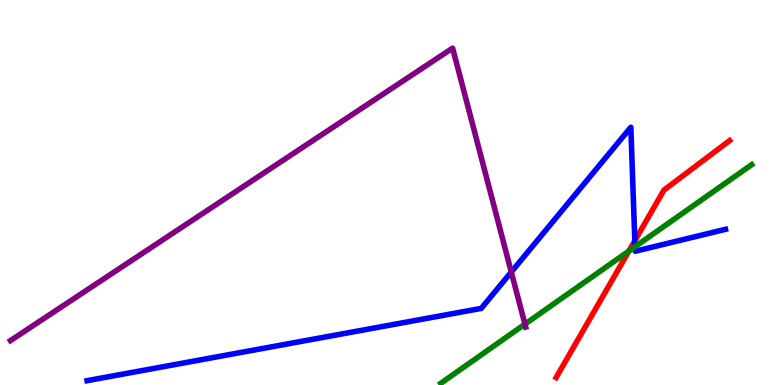[{'lines': ['blue', 'red'], 'intersections': [{'x': 8.19, 'y': 3.75}]}, {'lines': ['green', 'red'], 'intersections': [{'x': 8.11, 'y': 3.48}]}, {'lines': ['purple', 'red'], 'intersections': []}, {'lines': ['blue', 'green'], 'intersections': [{'x': 8.19, 'y': 3.59}]}, {'lines': ['blue', 'purple'], 'intersections': [{'x': 6.6, 'y': 2.93}]}, {'lines': ['green', 'purple'], 'intersections': [{'x': 6.77, 'y': 1.58}]}]